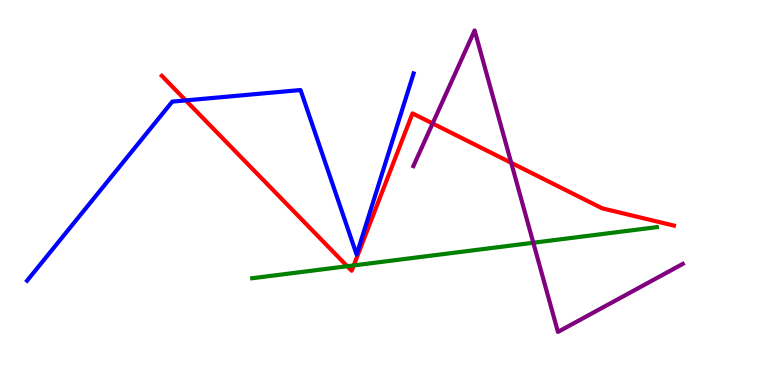[{'lines': ['blue', 'red'], 'intersections': [{'x': 2.4, 'y': 7.39}]}, {'lines': ['green', 'red'], 'intersections': [{'x': 4.48, 'y': 3.08}, {'x': 4.56, 'y': 3.11}]}, {'lines': ['purple', 'red'], 'intersections': [{'x': 5.58, 'y': 6.79}, {'x': 6.6, 'y': 5.77}]}, {'lines': ['blue', 'green'], 'intersections': []}, {'lines': ['blue', 'purple'], 'intersections': []}, {'lines': ['green', 'purple'], 'intersections': [{'x': 6.88, 'y': 3.69}]}]